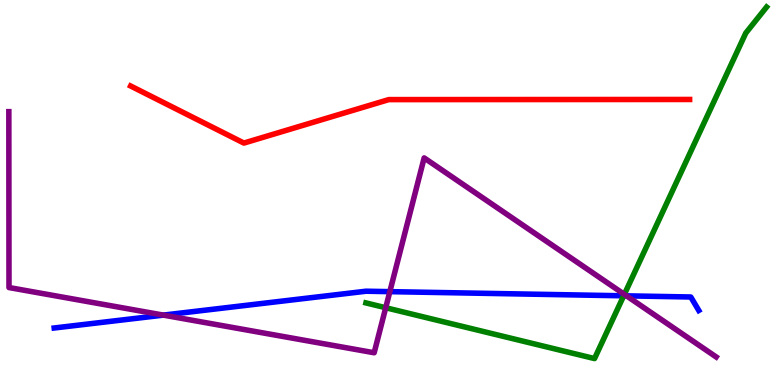[{'lines': ['blue', 'red'], 'intersections': []}, {'lines': ['green', 'red'], 'intersections': []}, {'lines': ['purple', 'red'], 'intersections': []}, {'lines': ['blue', 'green'], 'intersections': [{'x': 8.05, 'y': 2.32}]}, {'lines': ['blue', 'purple'], 'intersections': [{'x': 2.11, 'y': 1.82}, {'x': 5.03, 'y': 2.42}, {'x': 8.08, 'y': 2.32}]}, {'lines': ['green', 'purple'], 'intersections': [{'x': 4.98, 'y': 2.01}, {'x': 8.06, 'y': 2.35}]}]